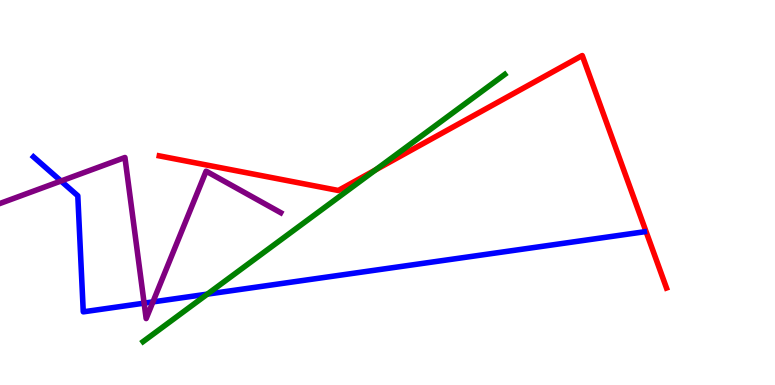[{'lines': ['blue', 'red'], 'intersections': []}, {'lines': ['green', 'red'], 'intersections': [{'x': 4.84, 'y': 5.59}]}, {'lines': ['purple', 'red'], 'intersections': []}, {'lines': ['blue', 'green'], 'intersections': [{'x': 2.68, 'y': 2.36}]}, {'lines': ['blue', 'purple'], 'intersections': [{'x': 0.787, 'y': 5.3}, {'x': 1.86, 'y': 2.13}, {'x': 1.97, 'y': 2.16}]}, {'lines': ['green', 'purple'], 'intersections': []}]